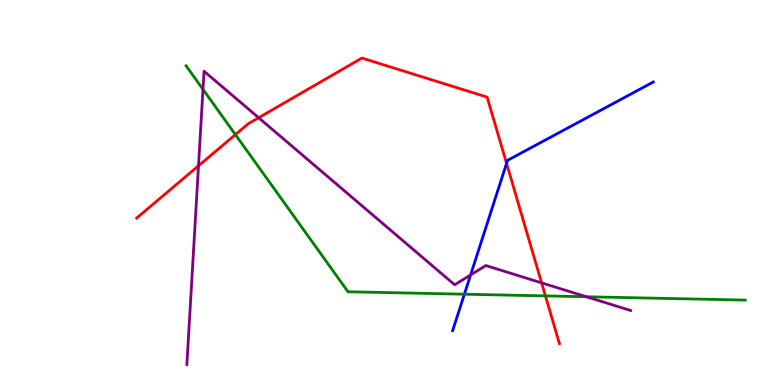[{'lines': ['blue', 'red'], 'intersections': [{'x': 6.54, 'y': 5.76}]}, {'lines': ['green', 'red'], 'intersections': [{'x': 3.04, 'y': 6.5}, {'x': 7.04, 'y': 2.31}]}, {'lines': ['purple', 'red'], 'intersections': [{'x': 2.56, 'y': 5.69}, {'x': 3.34, 'y': 6.94}, {'x': 6.99, 'y': 2.65}]}, {'lines': ['blue', 'green'], 'intersections': [{'x': 5.99, 'y': 2.36}]}, {'lines': ['blue', 'purple'], 'intersections': [{'x': 6.07, 'y': 2.86}]}, {'lines': ['green', 'purple'], 'intersections': [{'x': 2.62, 'y': 7.68}, {'x': 7.57, 'y': 2.29}]}]